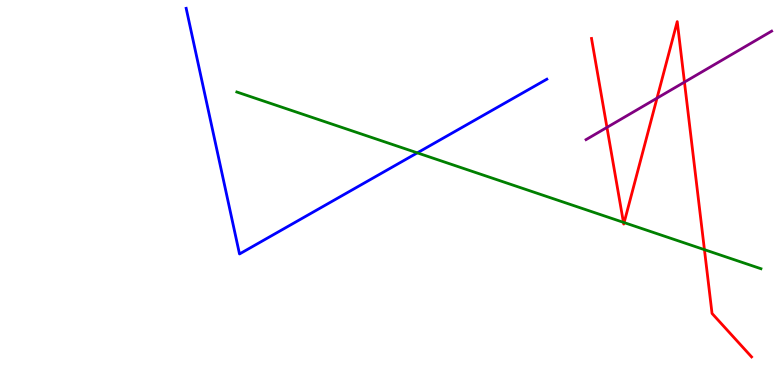[{'lines': ['blue', 'red'], 'intersections': []}, {'lines': ['green', 'red'], 'intersections': [{'x': 8.04, 'y': 4.22}, {'x': 8.05, 'y': 4.22}, {'x': 9.09, 'y': 3.52}]}, {'lines': ['purple', 'red'], 'intersections': [{'x': 7.83, 'y': 6.69}, {'x': 8.48, 'y': 7.45}, {'x': 8.83, 'y': 7.87}]}, {'lines': ['blue', 'green'], 'intersections': [{'x': 5.38, 'y': 6.03}]}, {'lines': ['blue', 'purple'], 'intersections': []}, {'lines': ['green', 'purple'], 'intersections': []}]